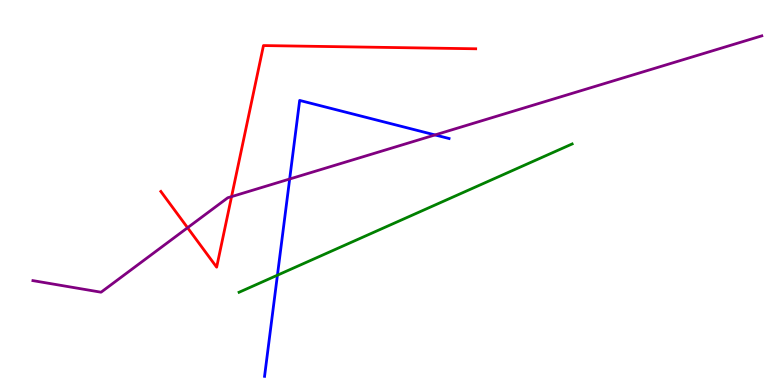[{'lines': ['blue', 'red'], 'intersections': []}, {'lines': ['green', 'red'], 'intersections': []}, {'lines': ['purple', 'red'], 'intersections': [{'x': 2.42, 'y': 4.09}, {'x': 2.99, 'y': 4.89}]}, {'lines': ['blue', 'green'], 'intersections': [{'x': 3.58, 'y': 2.85}]}, {'lines': ['blue', 'purple'], 'intersections': [{'x': 3.74, 'y': 5.35}, {'x': 5.61, 'y': 6.5}]}, {'lines': ['green', 'purple'], 'intersections': []}]